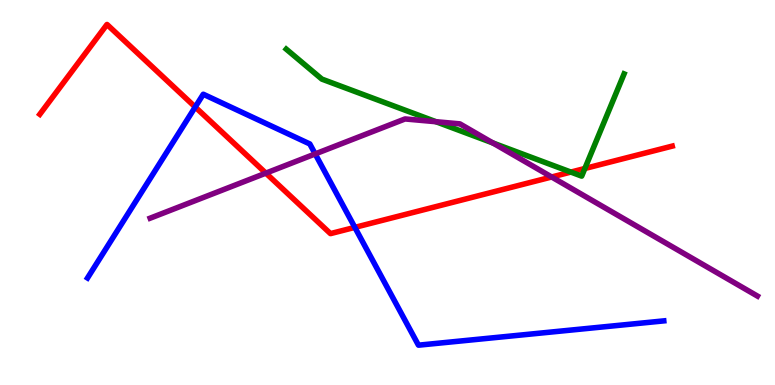[{'lines': ['blue', 'red'], 'intersections': [{'x': 2.52, 'y': 7.22}, {'x': 4.58, 'y': 4.09}]}, {'lines': ['green', 'red'], 'intersections': [{'x': 7.37, 'y': 5.53}, {'x': 7.55, 'y': 5.62}]}, {'lines': ['purple', 'red'], 'intersections': [{'x': 3.43, 'y': 5.5}, {'x': 7.12, 'y': 5.4}]}, {'lines': ['blue', 'green'], 'intersections': []}, {'lines': ['blue', 'purple'], 'intersections': [{'x': 4.07, 'y': 6.0}]}, {'lines': ['green', 'purple'], 'intersections': [{'x': 5.63, 'y': 6.84}, {'x': 6.36, 'y': 6.29}]}]